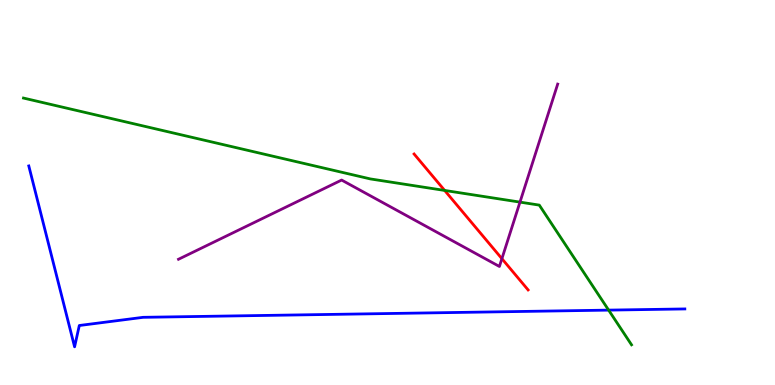[{'lines': ['blue', 'red'], 'intersections': []}, {'lines': ['green', 'red'], 'intersections': [{'x': 5.74, 'y': 5.05}]}, {'lines': ['purple', 'red'], 'intersections': [{'x': 6.48, 'y': 3.28}]}, {'lines': ['blue', 'green'], 'intersections': [{'x': 7.85, 'y': 1.95}]}, {'lines': ['blue', 'purple'], 'intersections': []}, {'lines': ['green', 'purple'], 'intersections': [{'x': 6.71, 'y': 4.75}]}]